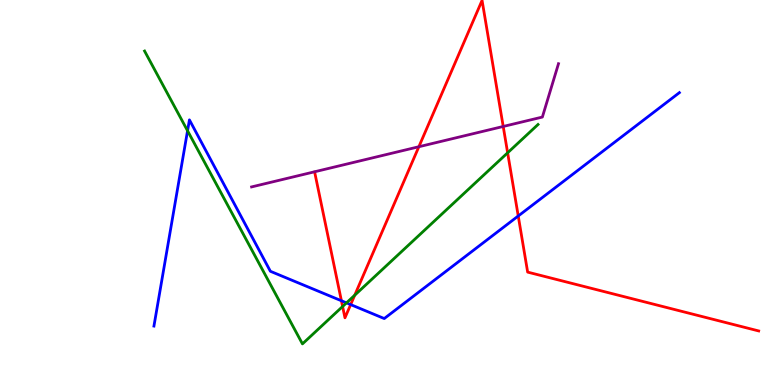[{'lines': ['blue', 'red'], 'intersections': [{'x': 4.41, 'y': 2.19}, {'x': 4.52, 'y': 2.09}, {'x': 6.69, 'y': 4.39}]}, {'lines': ['green', 'red'], 'intersections': [{'x': 4.42, 'y': 2.04}, {'x': 4.58, 'y': 2.33}, {'x': 6.55, 'y': 6.03}]}, {'lines': ['purple', 'red'], 'intersections': [{'x': 5.4, 'y': 6.19}, {'x': 6.49, 'y': 6.72}]}, {'lines': ['blue', 'green'], 'intersections': [{'x': 2.42, 'y': 6.6}, {'x': 4.47, 'y': 2.13}]}, {'lines': ['blue', 'purple'], 'intersections': []}, {'lines': ['green', 'purple'], 'intersections': []}]